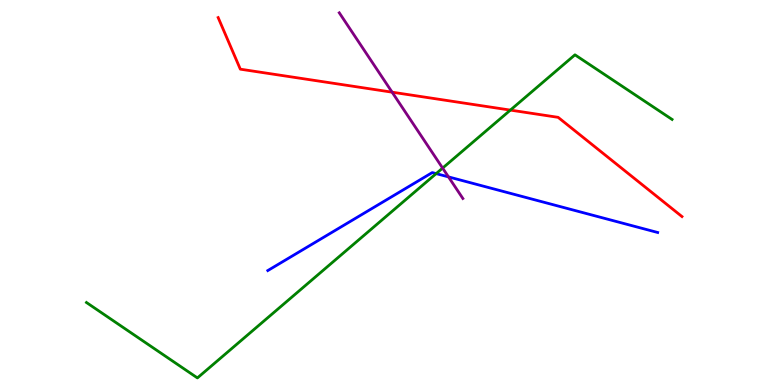[{'lines': ['blue', 'red'], 'intersections': []}, {'lines': ['green', 'red'], 'intersections': [{'x': 6.59, 'y': 7.14}]}, {'lines': ['purple', 'red'], 'intersections': [{'x': 5.06, 'y': 7.61}]}, {'lines': ['blue', 'green'], 'intersections': [{'x': 5.63, 'y': 5.49}]}, {'lines': ['blue', 'purple'], 'intersections': [{'x': 5.79, 'y': 5.41}]}, {'lines': ['green', 'purple'], 'intersections': [{'x': 5.71, 'y': 5.63}]}]